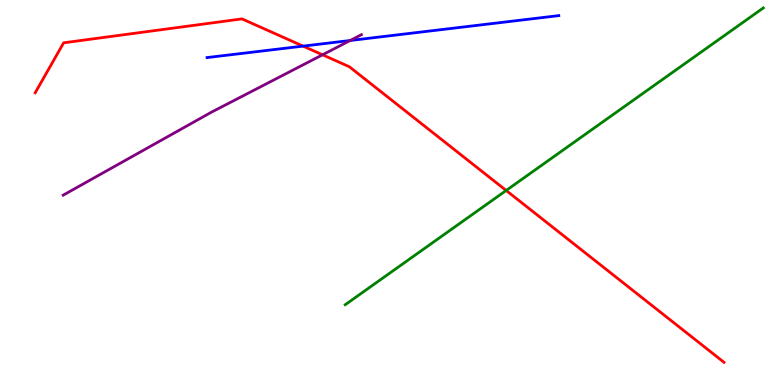[{'lines': ['blue', 'red'], 'intersections': [{'x': 3.91, 'y': 8.8}]}, {'lines': ['green', 'red'], 'intersections': [{'x': 6.53, 'y': 5.05}]}, {'lines': ['purple', 'red'], 'intersections': [{'x': 4.16, 'y': 8.58}]}, {'lines': ['blue', 'green'], 'intersections': []}, {'lines': ['blue', 'purple'], 'intersections': [{'x': 4.52, 'y': 8.95}]}, {'lines': ['green', 'purple'], 'intersections': []}]